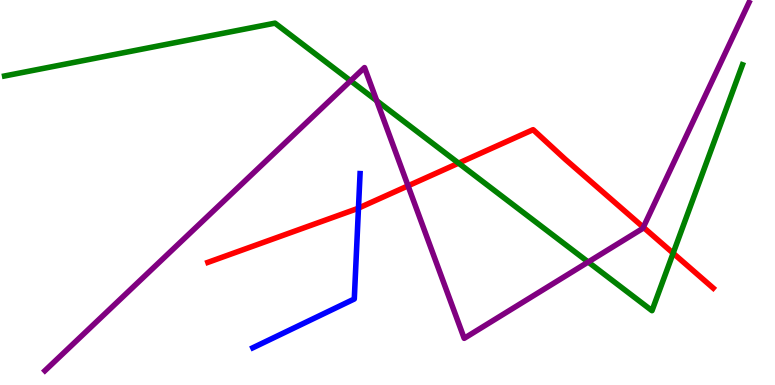[{'lines': ['blue', 'red'], 'intersections': [{'x': 4.63, 'y': 4.59}]}, {'lines': ['green', 'red'], 'intersections': [{'x': 5.92, 'y': 5.76}, {'x': 8.69, 'y': 3.42}]}, {'lines': ['purple', 'red'], 'intersections': [{'x': 5.27, 'y': 5.17}, {'x': 8.3, 'y': 4.1}]}, {'lines': ['blue', 'green'], 'intersections': []}, {'lines': ['blue', 'purple'], 'intersections': []}, {'lines': ['green', 'purple'], 'intersections': [{'x': 4.52, 'y': 7.9}, {'x': 4.86, 'y': 7.38}, {'x': 7.59, 'y': 3.19}]}]